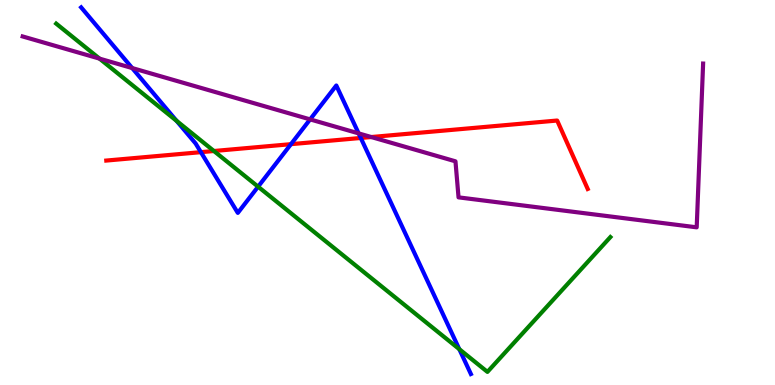[{'lines': ['blue', 'red'], 'intersections': [{'x': 2.59, 'y': 6.05}, {'x': 3.75, 'y': 6.26}, {'x': 4.66, 'y': 6.42}]}, {'lines': ['green', 'red'], 'intersections': [{'x': 2.76, 'y': 6.08}]}, {'lines': ['purple', 'red'], 'intersections': [{'x': 4.79, 'y': 6.44}]}, {'lines': ['blue', 'green'], 'intersections': [{'x': 2.28, 'y': 6.86}, {'x': 3.33, 'y': 5.15}, {'x': 5.93, 'y': 0.931}]}, {'lines': ['blue', 'purple'], 'intersections': [{'x': 1.71, 'y': 8.23}, {'x': 4.0, 'y': 6.9}, {'x': 4.63, 'y': 6.54}]}, {'lines': ['green', 'purple'], 'intersections': [{'x': 1.28, 'y': 8.48}]}]